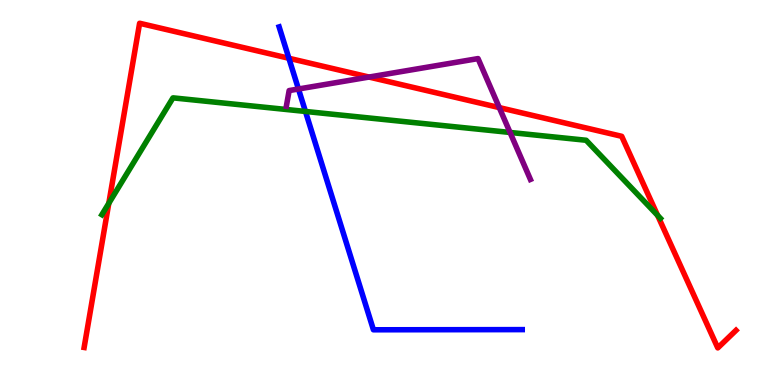[{'lines': ['blue', 'red'], 'intersections': [{'x': 3.73, 'y': 8.49}]}, {'lines': ['green', 'red'], 'intersections': [{'x': 1.4, 'y': 4.72}, {'x': 8.49, 'y': 4.41}]}, {'lines': ['purple', 'red'], 'intersections': [{'x': 4.76, 'y': 8.0}, {'x': 6.44, 'y': 7.21}]}, {'lines': ['blue', 'green'], 'intersections': [{'x': 3.94, 'y': 7.11}]}, {'lines': ['blue', 'purple'], 'intersections': [{'x': 3.85, 'y': 7.69}]}, {'lines': ['green', 'purple'], 'intersections': [{'x': 6.58, 'y': 6.56}]}]